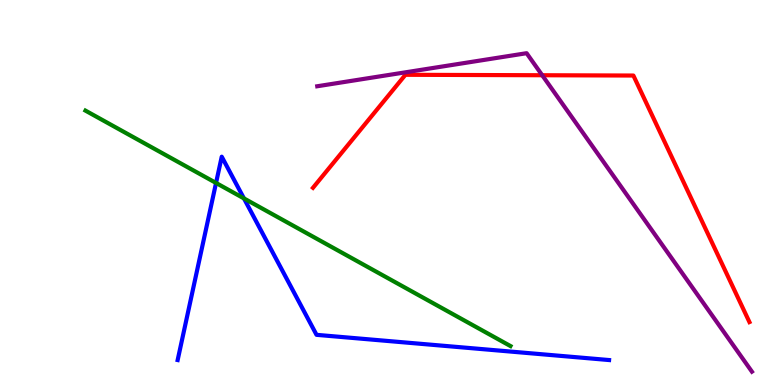[{'lines': ['blue', 'red'], 'intersections': []}, {'lines': ['green', 'red'], 'intersections': []}, {'lines': ['purple', 'red'], 'intersections': [{'x': 7.0, 'y': 8.05}]}, {'lines': ['blue', 'green'], 'intersections': [{'x': 2.79, 'y': 5.25}, {'x': 3.15, 'y': 4.85}]}, {'lines': ['blue', 'purple'], 'intersections': []}, {'lines': ['green', 'purple'], 'intersections': []}]